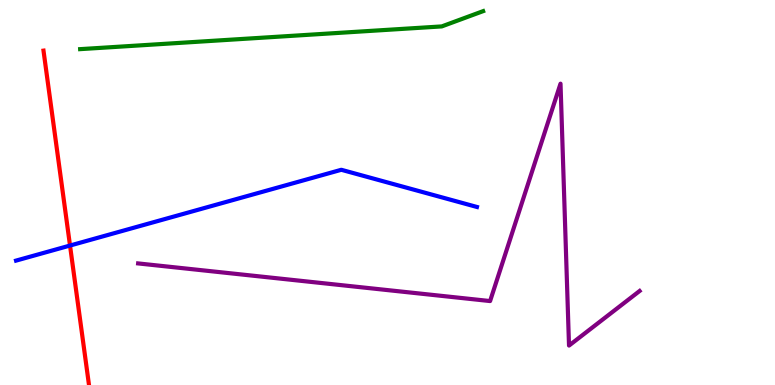[{'lines': ['blue', 'red'], 'intersections': [{'x': 0.903, 'y': 3.62}]}, {'lines': ['green', 'red'], 'intersections': []}, {'lines': ['purple', 'red'], 'intersections': []}, {'lines': ['blue', 'green'], 'intersections': []}, {'lines': ['blue', 'purple'], 'intersections': []}, {'lines': ['green', 'purple'], 'intersections': []}]